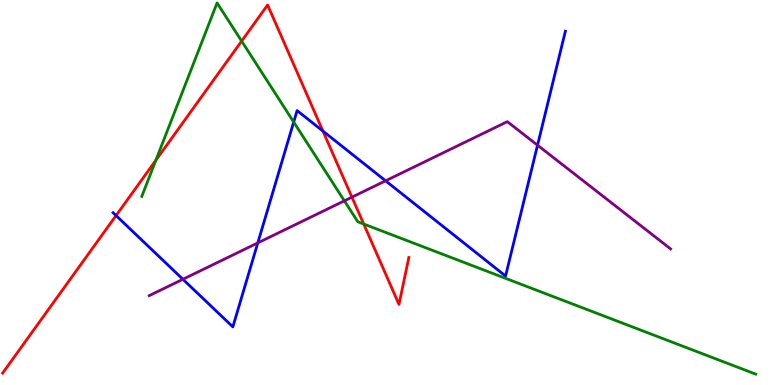[{'lines': ['blue', 'red'], 'intersections': [{'x': 1.5, 'y': 4.4}, {'x': 4.17, 'y': 6.6}]}, {'lines': ['green', 'red'], 'intersections': [{'x': 2.01, 'y': 5.84}, {'x': 3.12, 'y': 8.93}, {'x': 4.69, 'y': 4.18}]}, {'lines': ['purple', 'red'], 'intersections': [{'x': 4.54, 'y': 4.88}]}, {'lines': ['blue', 'green'], 'intersections': [{'x': 3.79, 'y': 6.83}]}, {'lines': ['blue', 'purple'], 'intersections': [{'x': 2.36, 'y': 2.75}, {'x': 3.33, 'y': 3.69}, {'x': 4.98, 'y': 5.3}, {'x': 6.94, 'y': 6.23}]}, {'lines': ['green', 'purple'], 'intersections': [{'x': 4.44, 'y': 4.78}]}]